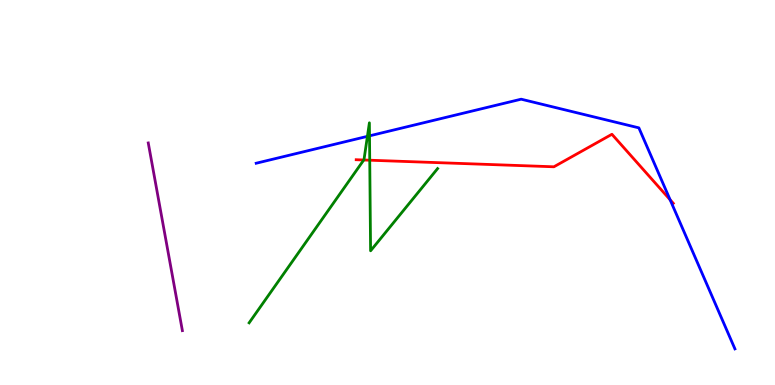[{'lines': ['blue', 'red'], 'intersections': [{'x': 8.65, 'y': 4.81}]}, {'lines': ['green', 'red'], 'intersections': [{'x': 4.69, 'y': 5.84}, {'x': 4.77, 'y': 5.84}]}, {'lines': ['purple', 'red'], 'intersections': []}, {'lines': ['blue', 'green'], 'intersections': [{'x': 4.74, 'y': 6.46}, {'x': 4.77, 'y': 6.47}]}, {'lines': ['blue', 'purple'], 'intersections': []}, {'lines': ['green', 'purple'], 'intersections': []}]